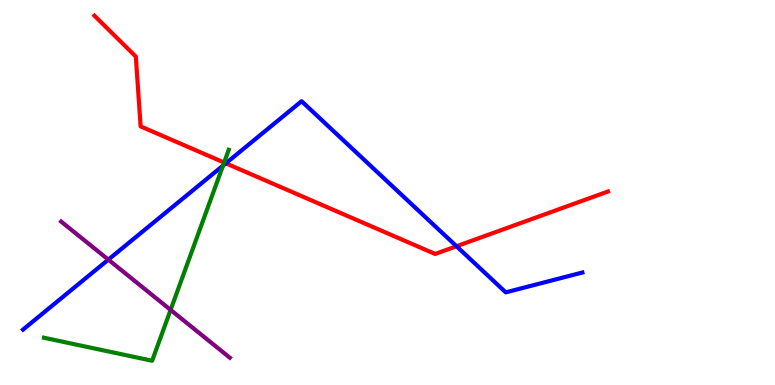[{'lines': ['blue', 'red'], 'intersections': [{'x': 2.91, 'y': 5.76}, {'x': 5.89, 'y': 3.6}]}, {'lines': ['green', 'red'], 'intersections': [{'x': 2.89, 'y': 5.78}]}, {'lines': ['purple', 'red'], 'intersections': []}, {'lines': ['blue', 'green'], 'intersections': [{'x': 2.88, 'y': 5.7}]}, {'lines': ['blue', 'purple'], 'intersections': [{'x': 1.4, 'y': 3.26}]}, {'lines': ['green', 'purple'], 'intersections': [{'x': 2.2, 'y': 1.95}]}]